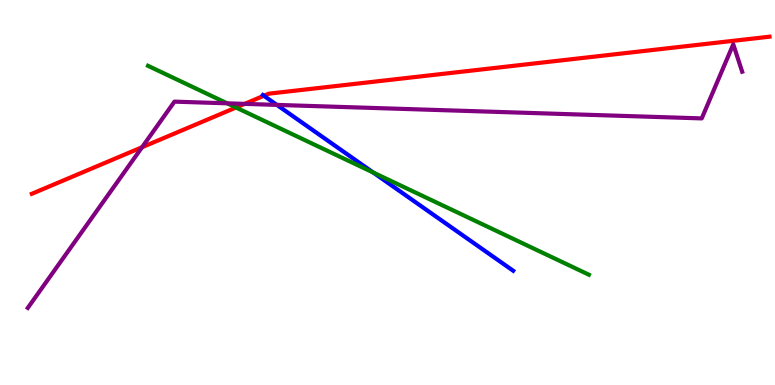[{'lines': ['blue', 'red'], 'intersections': [{'x': 3.4, 'y': 7.51}]}, {'lines': ['green', 'red'], 'intersections': [{'x': 3.05, 'y': 7.21}]}, {'lines': ['purple', 'red'], 'intersections': [{'x': 1.83, 'y': 6.18}, {'x': 3.16, 'y': 7.3}]}, {'lines': ['blue', 'green'], 'intersections': [{'x': 4.82, 'y': 5.52}]}, {'lines': ['blue', 'purple'], 'intersections': [{'x': 3.57, 'y': 7.28}]}, {'lines': ['green', 'purple'], 'intersections': [{'x': 2.93, 'y': 7.32}]}]